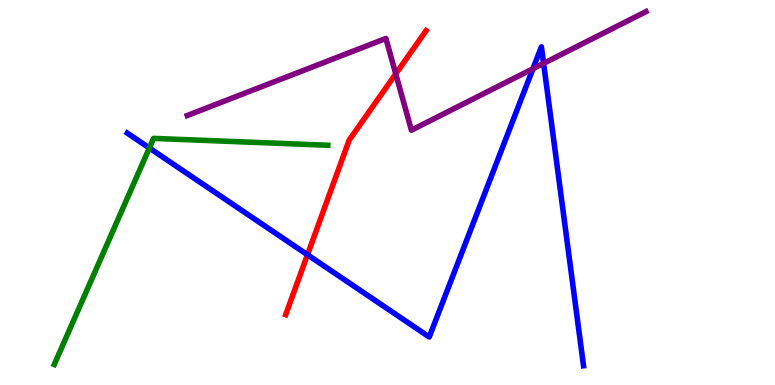[{'lines': ['blue', 'red'], 'intersections': [{'x': 3.97, 'y': 3.38}]}, {'lines': ['green', 'red'], 'intersections': []}, {'lines': ['purple', 'red'], 'intersections': [{'x': 5.11, 'y': 8.08}]}, {'lines': ['blue', 'green'], 'intersections': [{'x': 1.93, 'y': 6.16}]}, {'lines': ['blue', 'purple'], 'intersections': [{'x': 6.88, 'y': 8.21}, {'x': 7.01, 'y': 8.35}]}, {'lines': ['green', 'purple'], 'intersections': []}]